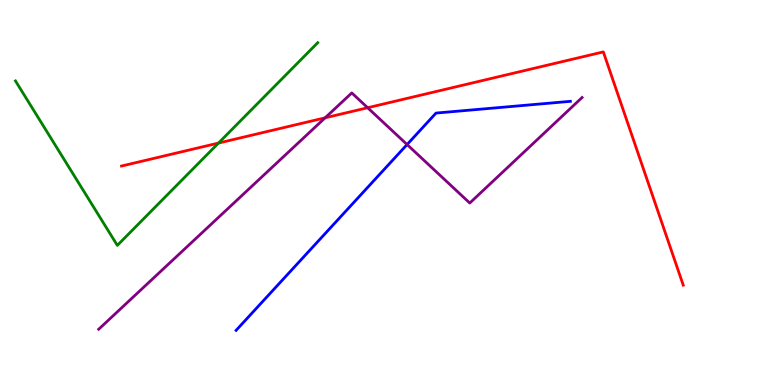[{'lines': ['blue', 'red'], 'intersections': []}, {'lines': ['green', 'red'], 'intersections': [{'x': 2.82, 'y': 6.28}]}, {'lines': ['purple', 'red'], 'intersections': [{'x': 4.2, 'y': 6.94}, {'x': 4.74, 'y': 7.2}]}, {'lines': ['blue', 'green'], 'intersections': []}, {'lines': ['blue', 'purple'], 'intersections': [{'x': 5.25, 'y': 6.25}]}, {'lines': ['green', 'purple'], 'intersections': []}]